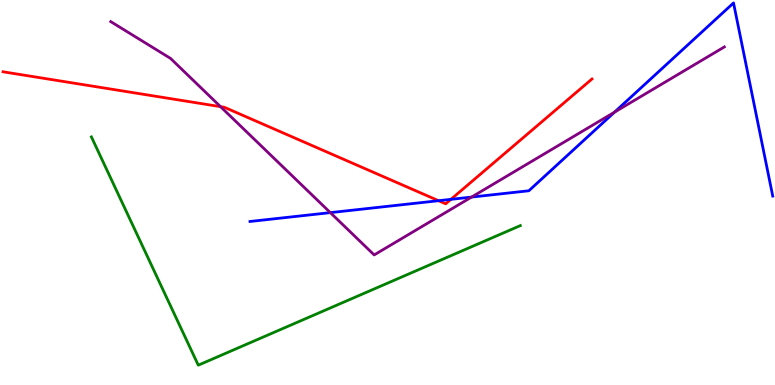[{'lines': ['blue', 'red'], 'intersections': [{'x': 5.66, 'y': 4.79}, {'x': 5.82, 'y': 4.82}]}, {'lines': ['green', 'red'], 'intersections': []}, {'lines': ['purple', 'red'], 'intersections': [{'x': 2.85, 'y': 7.23}]}, {'lines': ['blue', 'green'], 'intersections': []}, {'lines': ['blue', 'purple'], 'intersections': [{'x': 4.26, 'y': 4.48}, {'x': 6.08, 'y': 4.88}, {'x': 7.93, 'y': 7.09}]}, {'lines': ['green', 'purple'], 'intersections': []}]